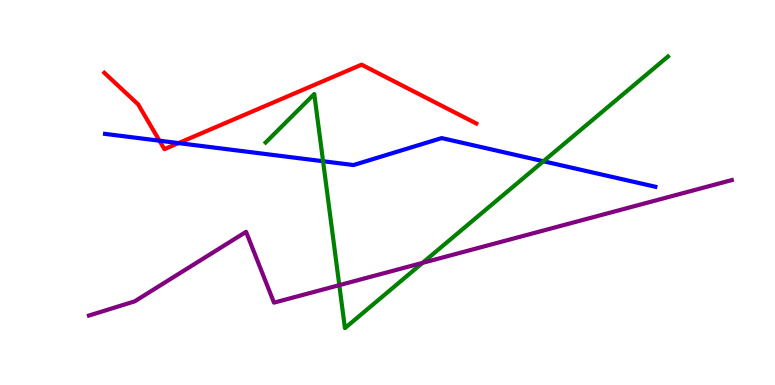[{'lines': ['blue', 'red'], 'intersections': [{'x': 2.06, 'y': 6.35}, {'x': 2.3, 'y': 6.28}]}, {'lines': ['green', 'red'], 'intersections': []}, {'lines': ['purple', 'red'], 'intersections': []}, {'lines': ['blue', 'green'], 'intersections': [{'x': 4.17, 'y': 5.81}, {'x': 7.01, 'y': 5.81}]}, {'lines': ['blue', 'purple'], 'intersections': []}, {'lines': ['green', 'purple'], 'intersections': [{'x': 4.38, 'y': 2.59}, {'x': 5.45, 'y': 3.17}]}]